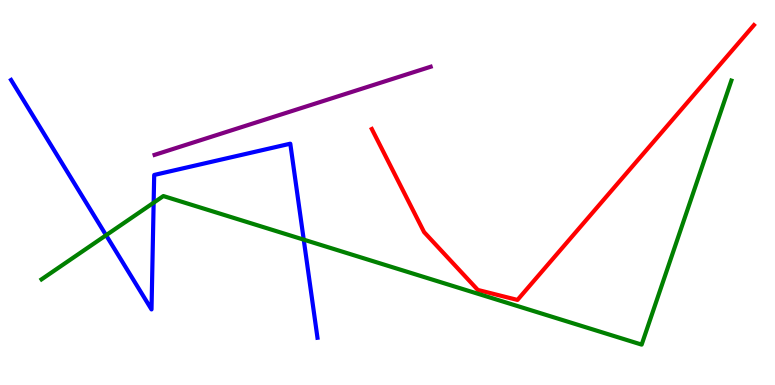[{'lines': ['blue', 'red'], 'intersections': []}, {'lines': ['green', 'red'], 'intersections': []}, {'lines': ['purple', 'red'], 'intersections': []}, {'lines': ['blue', 'green'], 'intersections': [{'x': 1.37, 'y': 3.89}, {'x': 1.98, 'y': 4.74}, {'x': 3.92, 'y': 3.78}]}, {'lines': ['blue', 'purple'], 'intersections': []}, {'lines': ['green', 'purple'], 'intersections': []}]